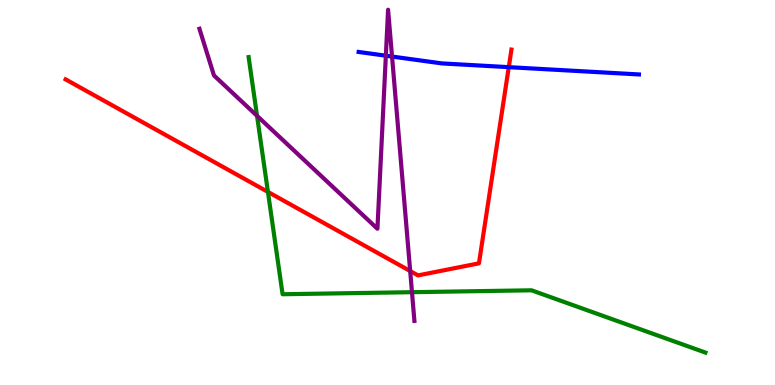[{'lines': ['blue', 'red'], 'intersections': [{'x': 6.56, 'y': 8.26}]}, {'lines': ['green', 'red'], 'intersections': [{'x': 3.46, 'y': 5.02}]}, {'lines': ['purple', 'red'], 'intersections': [{'x': 5.29, 'y': 2.96}]}, {'lines': ['blue', 'green'], 'intersections': []}, {'lines': ['blue', 'purple'], 'intersections': [{'x': 4.98, 'y': 8.55}, {'x': 5.06, 'y': 8.53}]}, {'lines': ['green', 'purple'], 'intersections': [{'x': 3.32, 'y': 6.99}, {'x': 5.32, 'y': 2.41}]}]